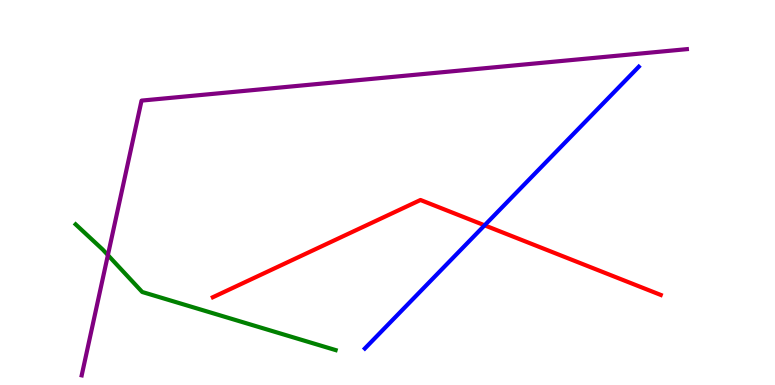[{'lines': ['blue', 'red'], 'intersections': [{'x': 6.25, 'y': 4.15}]}, {'lines': ['green', 'red'], 'intersections': []}, {'lines': ['purple', 'red'], 'intersections': []}, {'lines': ['blue', 'green'], 'intersections': []}, {'lines': ['blue', 'purple'], 'intersections': []}, {'lines': ['green', 'purple'], 'intersections': [{'x': 1.39, 'y': 3.37}]}]